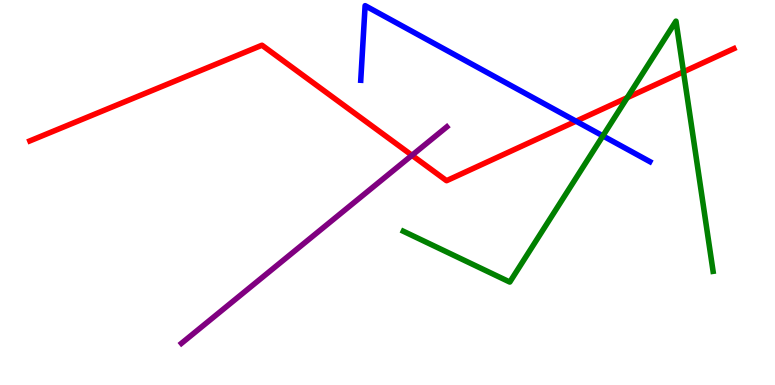[{'lines': ['blue', 'red'], 'intersections': [{'x': 7.43, 'y': 6.85}]}, {'lines': ['green', 'red'], 'intersections': [{'x': 8.09, 'y': 7.46}, {'x': 8.82, 'y': 8.14}]}, {'lines': ['purple', 'red'], 'intersections': [{'x': 5.32, 'y': 5.97}]}, {'lines': ['blue', 'green'], 'intersections': [{'x': 7.78, 'y': 6.47}]}, {'lines': ['blue', 'purple'], 'intersections': []}, {'lines': ['green', 'purple'], 'intersections': []}]